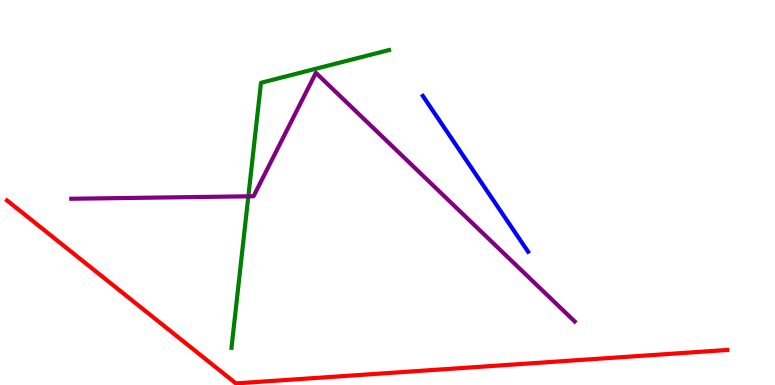[{'lines': ['blue', 'red'], 'intersections': []}, {'lines': ['green', 'red'], 'intersections': []}, {'lines': ['purple', 'red'], 'intersections': []}, {'lines': ['blue', 'green'], 'intersections': []}, {'lines': ['blue', 'purple'], 'intersections': []}, {'lines': ['green', 'purple'], 'intersections': [{'x': 3.2, 'y': 4.9}]}]